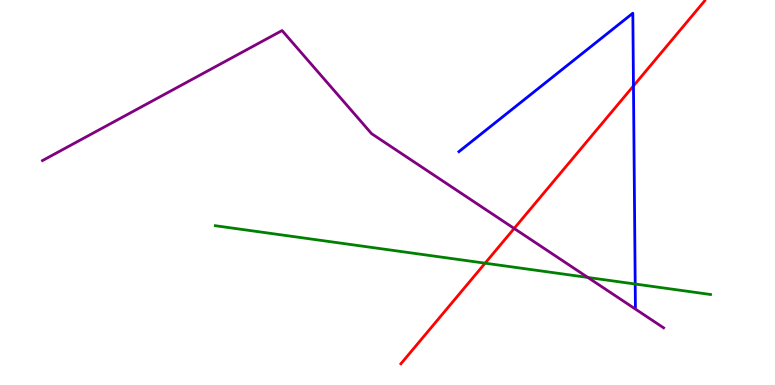[{'lines': ['blue', 'red'], 'intersections': [{'x': 8.17, 'y': 7.77}]}, {'lines': ['green', 'red'], 'intersections': [{'x': 6.26, 'y': 3.16}]}, {'lines': ['purple', 'red'], 'intersections': [{'x': 6.63, 'y': 4.07}]}, {'lines': ['blue', 'green'], 'intersections': [{'x': 8.2, 'y': 2.62}]}, {'lines': ['blue', 'purple'], 'intersections': []}, {'lines': ['green', 'purple'], 'intersections': [{'x': 7.59, 'y': 2.79}]}]